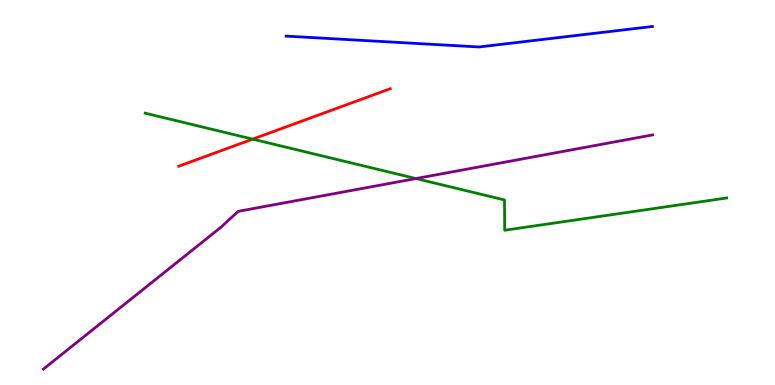[{'lines': ['blue', 'red'], 'intersections': []}, {'lines': ['green', 'red'], 'intersections': [{'x': 3.26, 'y': 6.39}]}, {'lines': ['purple', 'red'], 'intersections': []}, {'lines': ['blue', 'green'], 'intersections': []}, {'lines': ['blue', 'purple'], 'intersections': []}, {'lines': ['green', 'purple'], 'intersections': [{'x': 5.37, 'y': 5.36}]}]